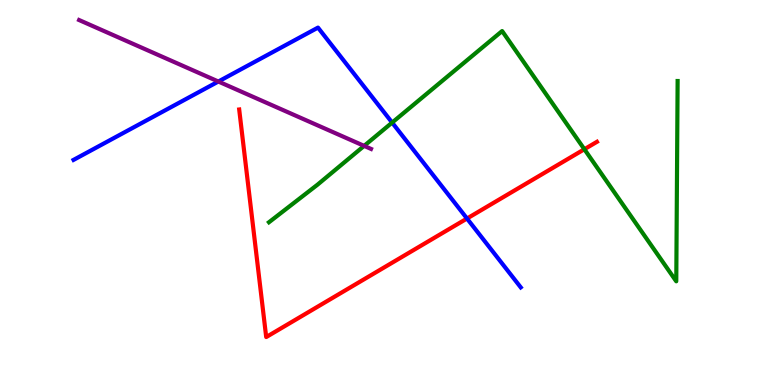[{'lines': ['blue', 'red'], 'intersections': [{'x': 6.03, 'y': 4.32}]}, {'lines': ['green', 'red'], 'intersections': [{'x': 7.54, 'y': 6.12}]}, {'lines': ['purple', 'red'], 'intersections': []}, {'lines': ['blue', 'green'], 'intersections': [{'x': 5.06, 'y': 6.82}]}, {'lines': ['blue', 'purple'], 'intersections': [{'x': 2.82, 'y': 7.88}]}, {'lines': ['green', 'purple'], 'intersections': [{'x': 4.7, 'y': 6.21}]}]